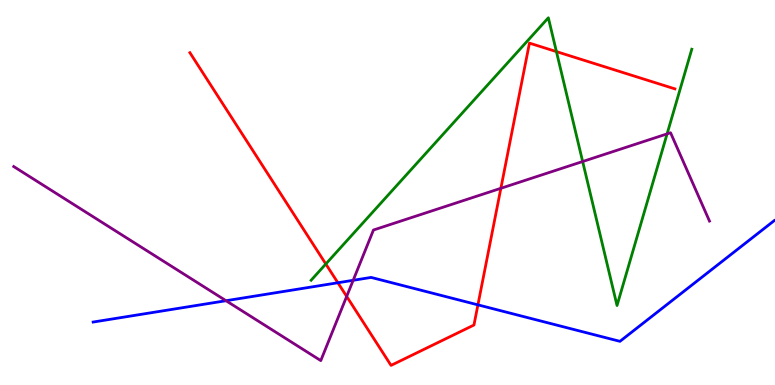[{'lines': ['blue', 'red'], 'intersections': [{'x': 4.36, 'y': 2.66}, {'x': 6.17, 'y': 2.08}]}, {'lines': ['green', 'red'], 'intersections': [{'x': 4.2, 'y': 3.14}, {'x': 7.18, 'y': 8.66}]}, {'lines': ['purple', 'red'], 'intersections': [{'x': 4.47, 'y': 2.3}, {'x': 6.46, 'y': 5.11}]}, {'lines': ['blue', 'green'], 'intersections': []}, {'lines': ['blue', 'purple'], 'intersections': [{'x': 2.92, 'y': 2.19}, {'x': 4.56, 'y': 2.72}]}, {'lines': ['green', 'purple'], 'intersections': [{'x': 7.52, 'y': 5.8}, {'x': 8.61, 'y': 6.52}]}]